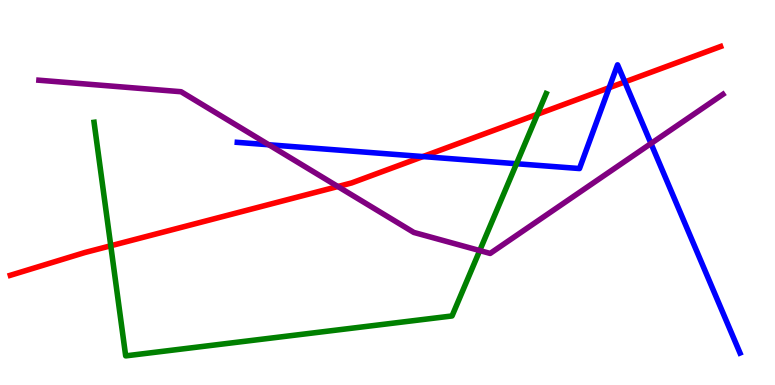[{'lines': ['blue', 'red'], 'intersections': [{'x': 5.46, 'y': 5.93}, {'x': 7.86, 'y': 7.72}, {'x': 8.06, 'y': 7.87}]}, {'lines': ['green', 'red'], 'intersections': [{'x': 1.43, 'y': 3.62}, {'x': 6.93, 'y': 7.03}]}, {'lines': ['purple', 'red'], 'intersections': [{'x': 4.36, 'y': 5.16}]}, {'lines': ['blue', 'green'], 'intersections': [{'x': 6.66, 'y': 5.75}]}, {'lines': ['blue', 'purple'], 'intersections': [{'x': 3.47, 'y': 6.24}, {'x': 8.4, 'y': 6.27}]}, {'lines': ['green', 'purple'], 'intersections': [{'x': 6.19, 'y': 3.49}]}]